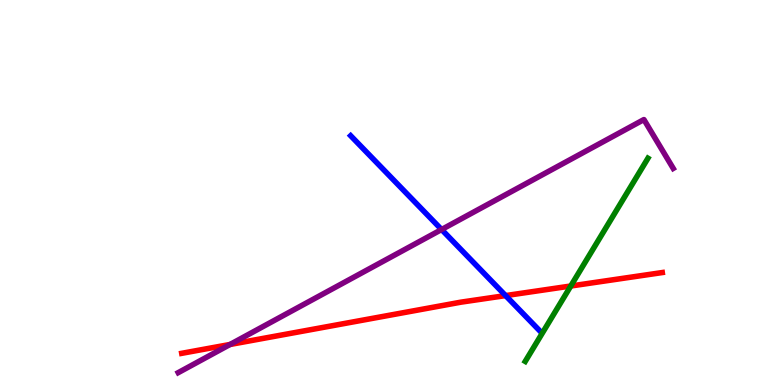[{'lines': ['blue', 'red'], 'intersections': [{'x': 6.52, 'y': 2.32}]}, {'lines': ['green', 'red'], 'intersections': [{'x': 7.36, 'y': 2.57}]}, {'lines': ['purple', 'red'], 'intersections': [{'x': 2.97, 'y': 1.05}]}, {'lines': ['blue', 'green'], 'intersections': []}, {'lines': ['blue', 'purple'], 'intersections': [{'x': 5.7, 'y': 4.04}]}, {'lines': ['green', 'purple'], 'intersections': []}]